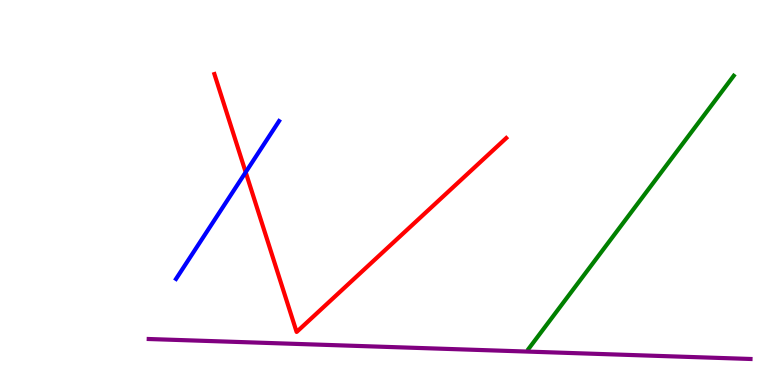[{'lines': ['blue', 'red'], 'intersections': [{'x': 3.17, 'y': 5.53}]}, {'lines': ['green', 'red'], 'intersections': []}, {'lines': ['purple', 'red'], 'intersections': []}, {'lines': ['blue', 'green'], 'intersections': []}, {'lines': ['blue', 'purple'], 'intersections': []}, {'lines': ['green', 'purple'], 'intersections': []}]